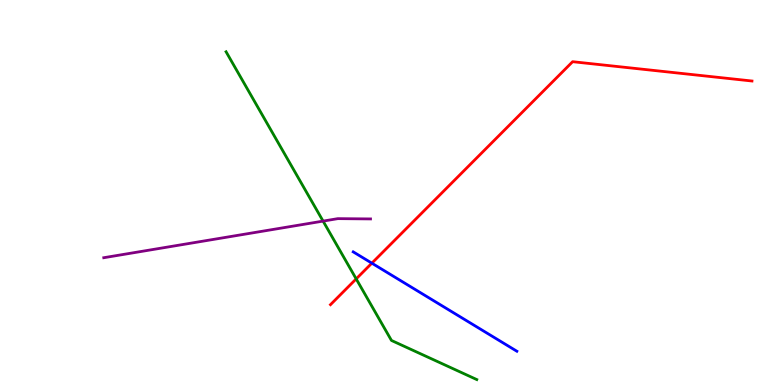[{'lines': ['blue', 'red'], 'intersections': [{'x': 4.8, 'y': 3.16}]}, {'lines': ['green', 'red'], 'intersections': [{'x': 4.6, 'y': 2.76}]}, {'lines': ['purple', 'red'], 'intersections': []}, {'lines': ['blue', 'green'], 'intersections': []}, {'lines': ['blue', 'purple'], 'intersections': []}, {'lines': ['green', 'purple'], 'intersections': [{'x': 4.17, 'y': 4.26}]}]